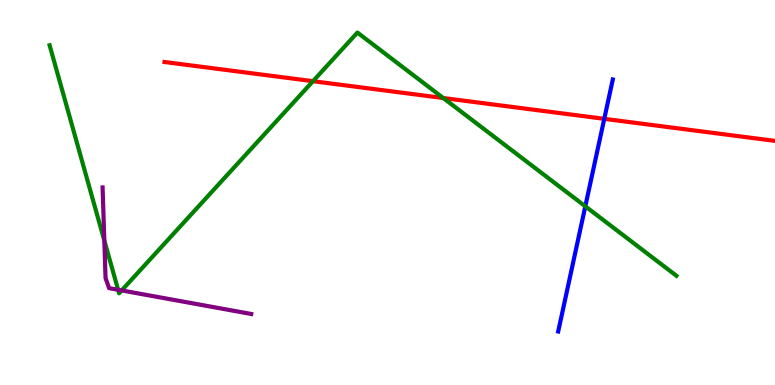[{'lines': ['blue', 'red'], 'intersections': [{'x': 7.8, 'y': 6.91}]}, {'lines': ['green', 'red'], 'intersections': [{'x': 4.04, 'y': 7.89}, {'x': 5.72, 'y': 7.45}]}, {'lines': ['purple', 'red'], 'intersections': []}, {'lines': ['blue', 'green'], 'intersections': [{'x': 7.55, 'y': 4.64}]}, {'lines': ['blue', 'purple'], 'intersections': []}, {'lines': ['green', 'purple'], 'intersections': [{'x': 1.35, 'y': 3.75}, {'x': 1.52, 'y': 2.47}, {'x': 1.57, 'y': 2.46}]}]